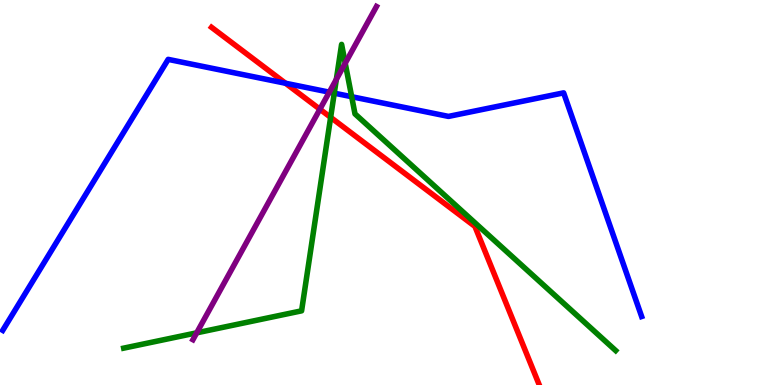[{'lines': ['blue', 'red'], 'intersections': [{'x': 3.68, 'y': 7.84}]}, {'lines': ['green', 'red'], 'intersections': [{'x': 4.27, 'y': 6.95}]}, {'lines': ['purple', 'red'], 'intersections': [{'x': 4.13, 'y': 7.16}]}, {'lines': ['blue', 'green'], 'intersections': [{'x': 4.31, 'y': 7.58}, {'x': 4.54, 'y': 7.49}]}, {'lines': ['blue', 'purple'], 'intersections': [{'x': 4.25, 'y': 7.61}]}, {'lines': ['green', 'purple'], 'intersections': [{'x': 2.54, 'y': 1.36}, {'x': 4.34, 'y': 7.94}, {'x': 4.45, 'y': 8.36}]}]